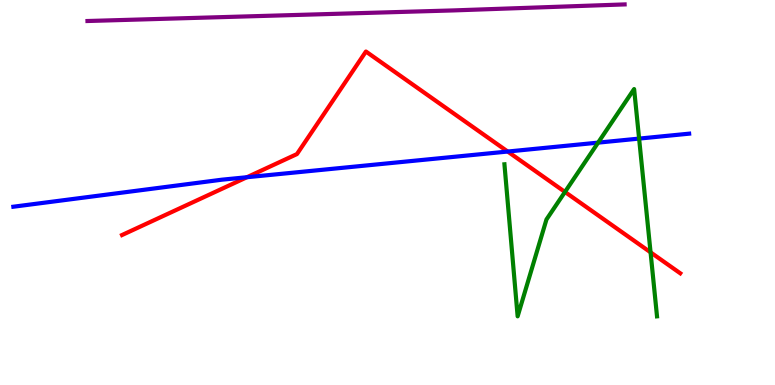[{'lines': ['blue', 'red'], 'intersections': [{'x': 3.19, 'y': 5.4}, {'x': 6.55, 'y': 6.06}]}, {'lines': ['green', 'red'], 'intersections': [{'x': 7.29, 'y': 5.01}, {'x': 8.39, 'y': 3.45}]}, {'lines': ['purple', 'red'], 'intersections': []}, {'lines': ['blue', 'green'], 'intersections': [{'x': 7.72, 'y': 6.3}, {'x': 8.25, 'y': 6.4}]}, {'lines': ['blue', 'purple'], 'intersections': []}, {'lines': ['green', 'purple'], 'intersections': []}]